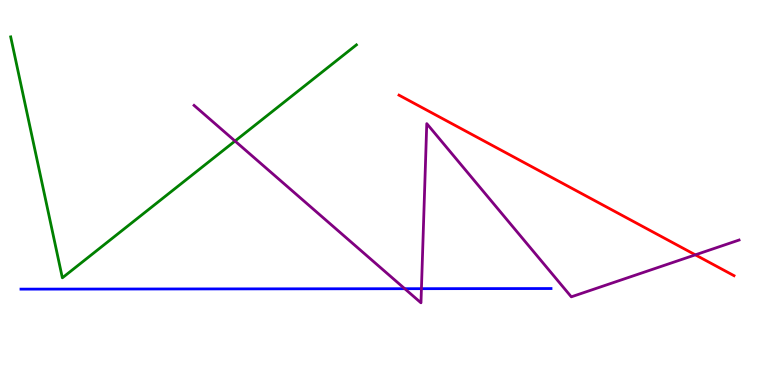[{'lines': ['blue', 'red'], 'intersections': []}, {'lines': ['green', 'red'], 'intersections': []}, {'lines': ['purple', 'red'], 'intersections': [{'x': 8.97, 'y': 3.38}]}, {'lines': ['blue', 'green'], 'intersections': []}, {'lines': ['blue', 'purple'], 'intersections': [{'x': 5.22, 'y': 2.5}, {'x': 5.44, 'y': 2.5}]}, {'lines': ['green', 'purple'], 'intersections': [{'x': 3.03, 'y': 6.34}]}]